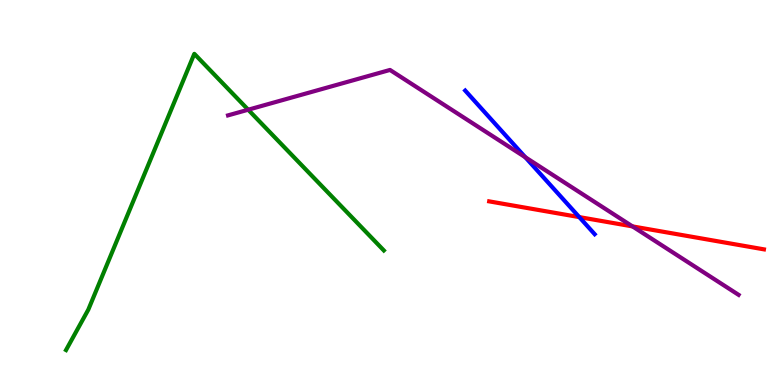[{'lines': ['blue', 'red'], 'intersections': [{'x': 7.47, 'y': 4.36}]}, {'lines': ['green', 'red'], 'intersections': []}, {'lines': ['purple', 'red'], 'intersections': [{'x': 8.16, 'y': 4.12}]}, {'lines': ['blue', 'green'], 'intersections': []}, {'lines': ['blue', 'purple'], 'intersections': [{'x': 6.78, 'y': 5.92}]}, {'lines': ['green', 'purple'], 'intersections': [{'x': 3.2, 'y': 7.15}]}]